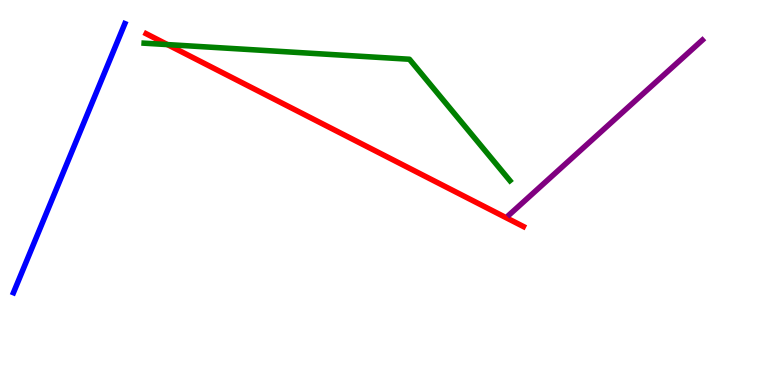[{'lines': ['blue', 'red'], 'intersections': []}, {'lines': ['green', 'red'], 'intersections': [{'x': 2.16, 'y': 8.84}]}, {'lines': ['purple', 'red'], 'intersections': []}, {'lines': ['blue', 'green'], 'intersections': []}, {'lines': ['blue', 'purple'], 'intersections': []}, {'lines': ['green', 'purple'], 'intersections': []}]